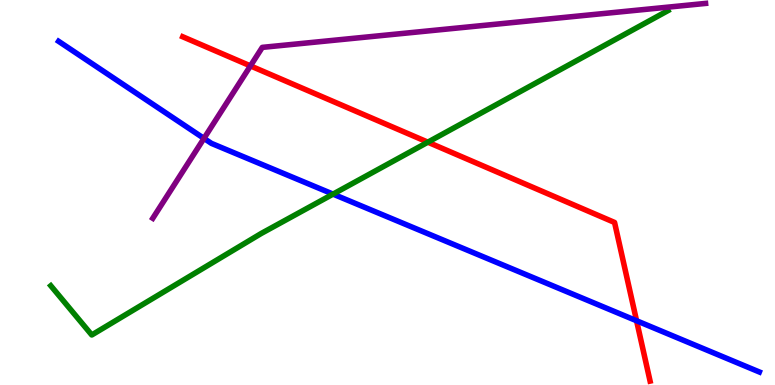[{'lines': ['blue', 'red'], 'intersections': [{'x': 8.21, 'y': 1.67}]}, {'lines': ['green', 'red'], 'intersections': [{'x': 5.52, 'y': 6.31}]}, {'lines': ['purple', 'red'], 'intersections': [{'x': 3.23, 'y': 8.29}]}, {'lines': ['blue', 'green'], 'intersections': [{'x': 4.3, 'y': 4.96}]}, {'lines': ['blue', 'purple'], 'intersections': [{'x': 2.63, 'y': 6.41}]}, {'lines': ['green', 'purple'], 'intersections': []}]